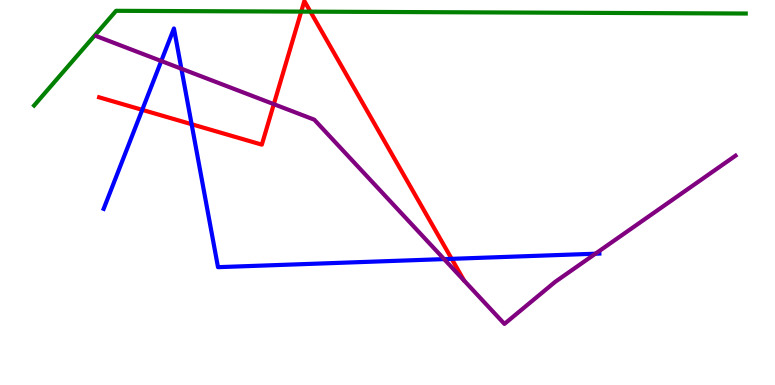[{'lines': ['blue', 'red'], 'intersections': [{'x': 1.84, 'y': 7.15}, {'x': 2.47, 'y': 6.77}, {'x': 5.83, 'y': 3.28}]}, {'lines': ['green', 'red'], 'intersections': [{'x': 3.89, 'y': 9.7}, {'x': 4.01, 'y': 9.7}]}, {'lines': ['purple', 'red'], 'intersections': [{'x': 3.53, 'y': 7.29}]}, {'lines': ['blue', 'green'], 'intersections': []}, {'lines': ['blue', 'purple'], 'intersections': [{'x': 2.08, 'y': 8.42}, {'x': 2.34, 'y': 8.21}, {'x': 5.73, 'y': 3.27}, {'x': 7.68, 'y': 3.41}]}, {'lines': ['green', 'purple'], 'intersections': []}]